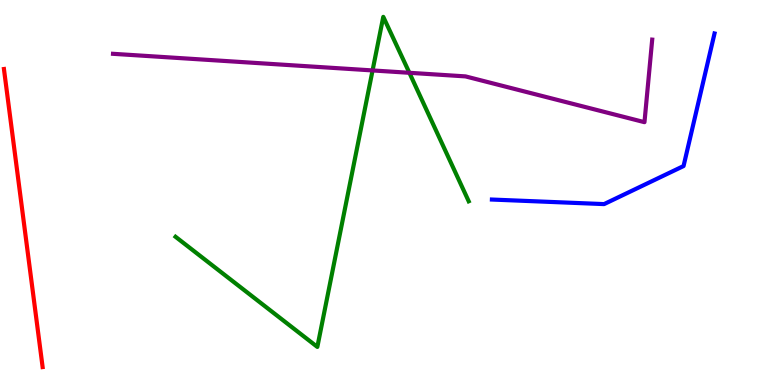[{'lines': ['blue', 'red'], 'intersections': []}, {'lines': ['green', 'red'], 'intersections': []}, {'lines': ['purple', 'red'], 'intersections': []}, {'lines': ['blue', 'green'], 'intersections': []}, {'lines': ['blue', 'purple'], 'intersections': []}, {'lines': ['green', 'purple'], 'intersections': [{'x': 4.81, 'y': 8.17}, {'x': 5.28, 'y': 8.11}]}]